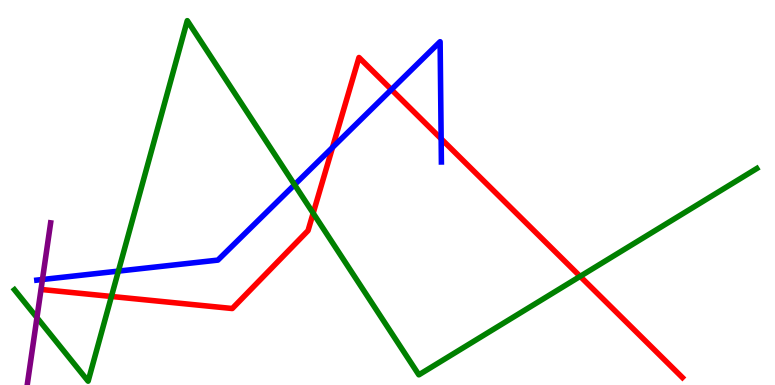[{'lines': ['blue', 'red'], 'intersections': [{'x': 4.29, 'y': 6.17}, {'x': 5.05, 'y': 7.67}, {'x': 5.69, 'y': 6.39}]}, {'lines': ['green', 'red'], 'intersections': [{'x': 1.44, 'y': 2.3}, {'x': 4.04, 'y': 4.46}, {'x': 7.49, 'y': 2.82}]}, {'lines': ['purple', 'red'], 'intersections': []}, {'lines': ['blue', 'green'], 'intersections': [{'x': 1.53, 'y': 2.96}, {'x': 3.8, 'y': 5.2}]}, {'lines': ['blue', 'purple'], 'intersections': [{'x': 0.548, 'y': 2.74}]}, {'lines': ['green', 'purple'], 'intersections': [{'x': 0.477, 'y': 1.75}]}]